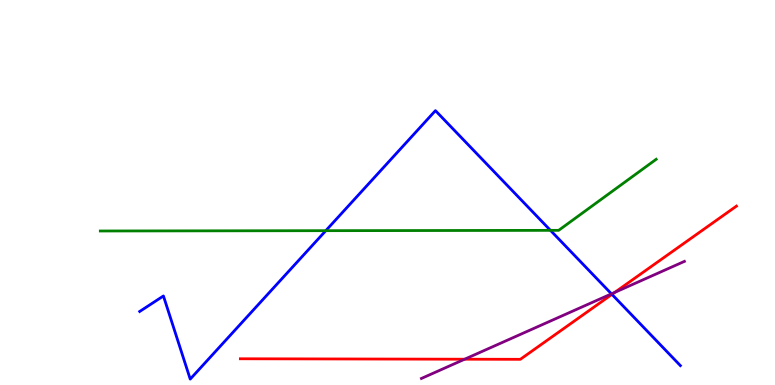[{'lines': ['blue', 'red'], 'intersections': [{'x': 7.9, 'y': 2.35}]}, {'lines': ['green', 'red'], 'intersections': []}, {'lines': ['purple', 'red'], 'intersections': [{'x': 6.0, 'y': 0.67}, {'x': 7.93, 'y': 2.4}]}, {'lines': ['blue', 'green'], 'intersections': [{'x': 4.2, 'y': 4.01}, {'x': 7.1, 'y': 4.02}]}, {'lines': ['blue', 'purple'], 'intersections': [{'x': 7.89, 'y': 2.37}]}, {'lines': ['green', 'purple'], 'intersections': []}]